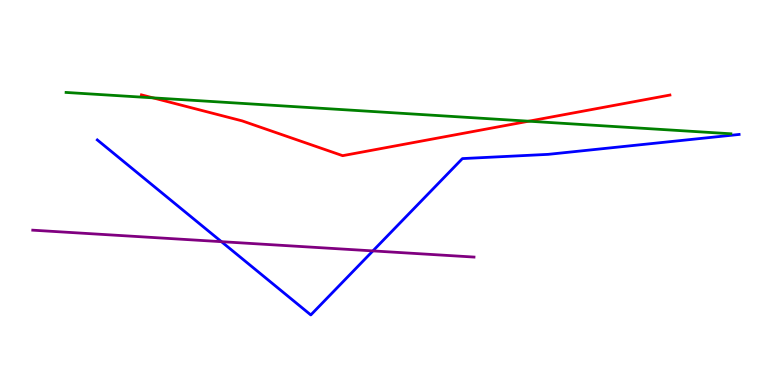[{'lines': ['blue', 'red'], 'intersections': []}, {'lines': ['green', 'red'], 'intersections': [{'x': 1.97, 'y': 7.46}, {'x': 6.82, 'y': 6.85}]}, {'lines': ['purple', 'red'], 'intersections': []}, {'lines': ['blue', 'green'], 'intersections': []}, {'lines': ['blue', 'purple'], 'intersections': [{'x': 2.86, 'y': 3.72}, {'x': 4.81, 'y': 3.48}]}, {'lines': ['green', 'purple'], 'intersections': []}]